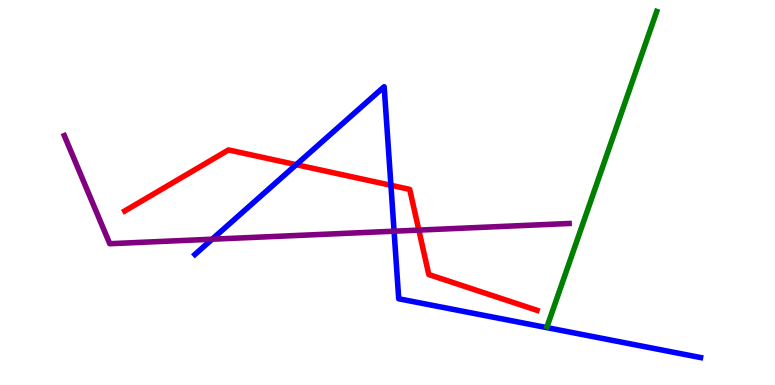[{'lines': ['blue', 'red'], 'intersections': [{'x': 3.82, 'y': 5.72}, {'x': 5.04, 'y': 5.19}]}, {'lines': ['green', 'red'], 'intersections': []}, {'lines': ['purple', 'red'], 'intersections': [{'x': 5.4, 'y': 4.02}]}, {'lines': ['blue', 'green'], 'intersections': []}, {'lines': ['blue', 'purple'], 'intersections': [{'x': 2.74, 'y': 3.79}, {'x': 5.08, 'y': 3.99}]}, {'lines': ['green', 'purple'], 'intersections': []}]